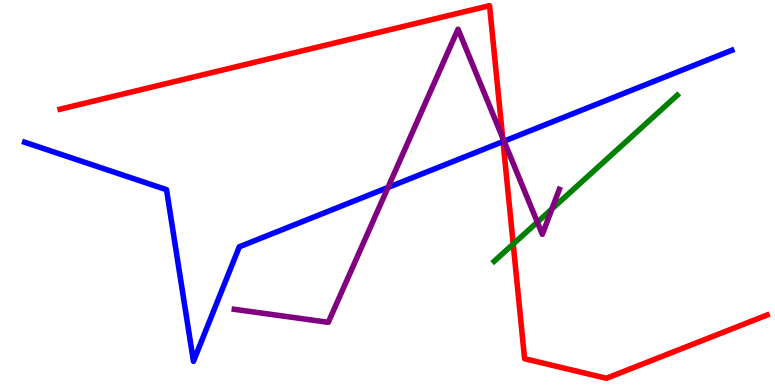[{'lines': ['blue', 'red'], 'intersections': [{'x': 6.49, 'y': 6.32}]}, {'lines': ['green', 'red'], 'intersections': [{'x': 6.62, 'y': 3.66}]}, {'lines': ['purple', 'red'], 'intersections': [{'x': 6.49, 'y': 6.42}]}, {'lines': ['blue', 'green'], 'intersections': []}, {'lines': ['blue', 'purple'], 'intersections': [{'x': 5.01, 'y': 5.13}, {'x': 6.5, 'y': 6.33}]}, {'lines': ['green', 'purple'], 'intersections': [{'x': 6.93, 'y': 4.23}, {'x': 7.12, 'y': 4.57}]}]